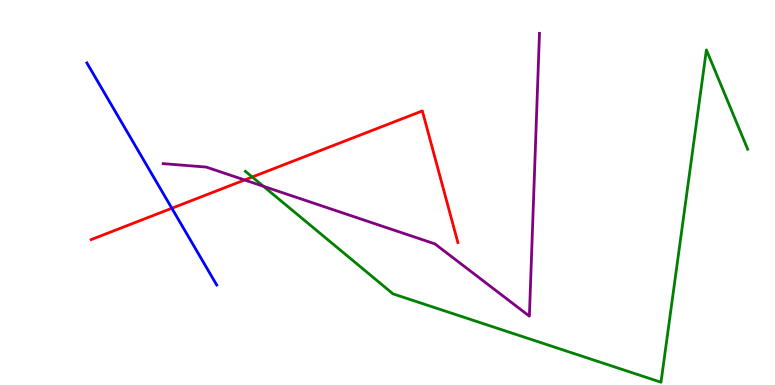[{'lines': ['blue', 'red'], 'intersections': [{'x': 2.22, 'y': 4.59}]}, {'lines': ['green', 'red'], 'intersections': [{'x': 3.25, 'y': 5.4}]}, {'lines': ['purple', 'red'], 'intersections': [{'x': 3.16, 'y': 5.33}]}, {'lines': ['blue', 'green'], 'intersections': []}, {'lines': ['blue', 'purple'], 'intersections': []}, {'lines': ['green', 'purple'], 'intersections': [{'x': 3.4, 'y': 5.16}]}]